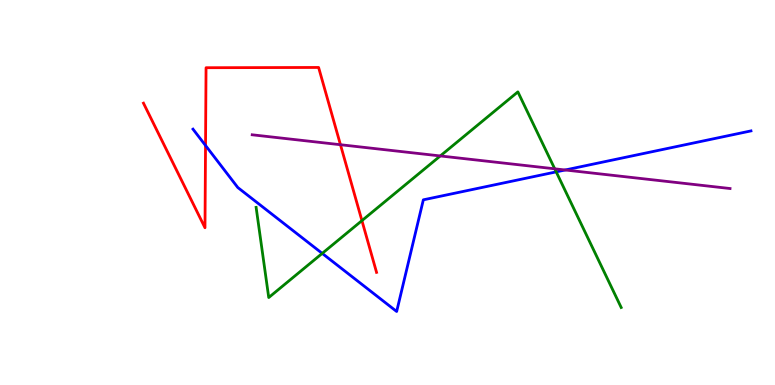[{'lines': ['blue', 'red'], 'intersections': [{'x': 2.65, 'y': 6.22}]}, {'lines': ['green', 'red'], 'intersections': [{'x': 4.67, 'y': 4.27}]}, {'lines': ['purple', 'red'], 'intersections': [{'x': 4.39, 'y': 6.24}]}, {'lines': ['blue', 'green'], 'intersections': [{'x': 4.16, 'y': 3.42}, {'x': 7.18, 'y': 5.54}]}, {'lines': ['blue', 'purple'], 'intersections': [{'x': 7.29, 'y': 5.58}]}, {'lines': ['green', 'purple'], 'intersections': [{'x': 5.68, 'y': 5.95}, {'x': 7.16, 'y': 5.62}]}]